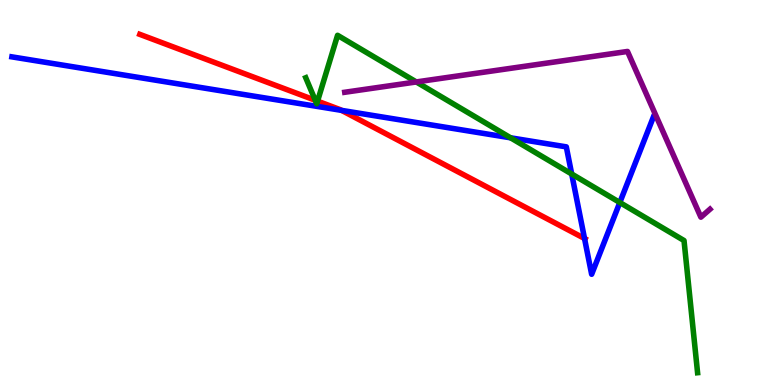[{'lines': ['blue', 'red'], 'intersections': [{'x': 4.41, 'y': 7.13}, {'x': 7.54, 'y': 3.81}]}, {'lines': ['green', 'red'], 'intersections': [{'x': 4.07, 'y': 7.4}, {'x': 4.1, 'y': 7.37}]}, {'lines': ['purple', 'red'], 'intersections': []}, {'lines': ['blue', 'green'], 'intersections': [{'x': 6.59, 'y': 6.42}, {'x': 7.38, 'y': 5.48}, {'x': 8.0, 'y': 4.74}]}, {'lines': ['blue', 'purple'], 'intersections': []}, {'lines': ['green', 'purple'], 'intersections': [{'x': 5.37, 'y': 7.87}]}]